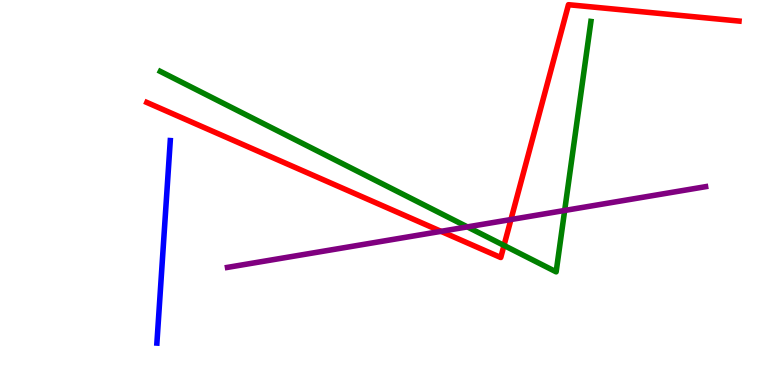[{'lines': ['blue', 'red'], 'intersections': []}, {'lines': ['green', 'red'], 'intersections': [{'x': 6.5, 'y': 3.62}]}, {'lines': ['purple', 'red'], 'intersections': [{'x': 5.69, 'y': 3.99}, {'x': 6.59, 'y': 4.3}]}, {'lines': ['blue', 'green'], 'intersections': []}, {'lines': ['blue', 'purple'], 'intersections': []}, {'lines': ['green', 'purple'], 'intersections': [{'x': 6.03, 'y': 4.11}, {'x': 7.29, 'y': 4.53}]}]